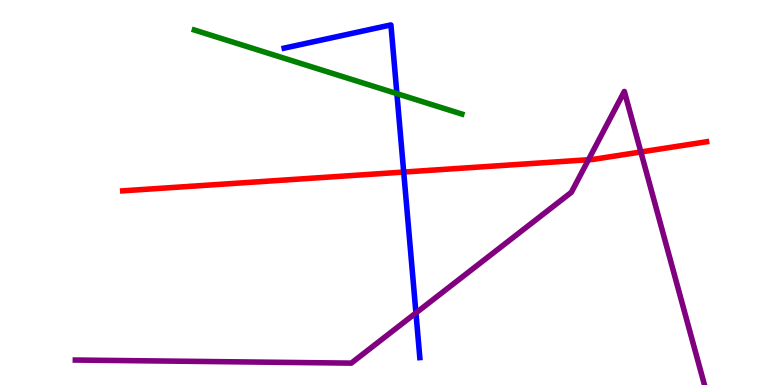[{'lines': ['blue', 'red'], 'intersections': [{'x': 5.21, 'y': 5.53}]}, {'lines': ['green', 'red'], 'intersections': []}, {'lines': ['purple', 'red'], 'intersections': [{'x': 7.59, 'y': 5.85}, {'x': 8.27, 'y': 6.05}]}, {'lines': ['blue', 'green'], 'intersections': [{'x': 5.12, 'y': 7.57}]}, {'lines': ['blue', 'purple'], 'intersections': [{'x': 5.37, 'y': 1.87}]}, {'lines': ['green', 'purple'], 'intersections': []}]